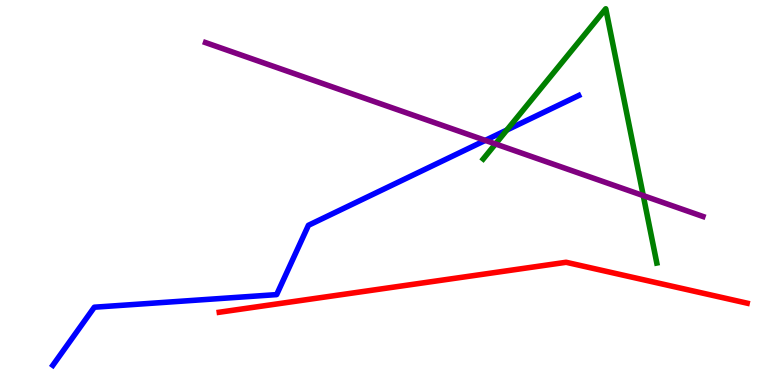[{'lines': ['blue', 'red'], 'intersections': []}, {'lines': ['green', 'red'], 'intersections': []}, {'lines': ['purple', 'red'], 'intersections': []}, {'lines': ['blue', 'green'], 'intersections': [{'x': 6.54, 'y': 6.62}]}, {'lines': ['blue', 'purple'], 'intersections': [{'x': 6.26, 'y': 6.35}]}, {'lines': ['green', 'purple'], 'intersections': [{'x': 6.39, 'y': 6.26}, {'x': 8.3, 'y': 4.92}]}]